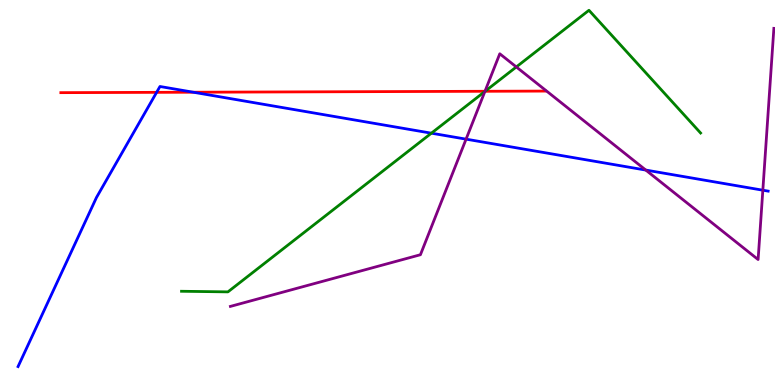[{'lines': ['blue', 'red'], 'intersections': [{'x': 2.02, 'y': 7.6}, {'x': 2.49, 'y': 7.6}]}, {'lines': ['green', 'red'], 'intersections': [{'x': 6.26, 'y': 7.63}]}, {'lines': ['purple', 'red'], 'intersections': [{'x': 6.26, 'y': 7.63}]}, {'lines': ['blue', 'green'], 'intersections': [{'x': 5.57, 'y': 6.54}]}, {'lines': ['blue', 'purple'], 'intersections': [{'x': 6.01, 'y': 6.39}, {'x': 8.33, 'y': 5.58}, {'x': 9.84, 'y': 5.06}]}, {'lines': ['green', 'purple'], 'intersections': [{'x': 6.26, 'y': 7.63}, {'x': 6.66, 'y': 8.26}]}]